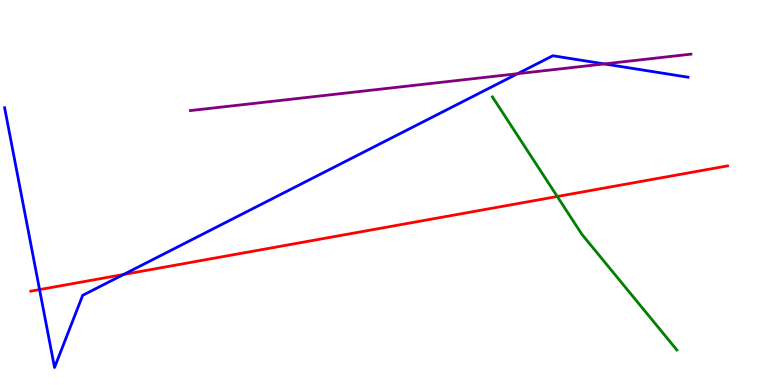[{'lines': ['blue', 'red'], 'intersections': [{'x': 0.511, 'y': 2.48}, {'x': 1.59, 'y': 2.87}]}, {'lines': ['green', 'red'], 'intersections': [{'x': 7.19, 'y': 4.9}]}, {'lines': ['purple', 'red'], 'intersections': []}, {'lines': ['blue', 'green'], 'intersections': []}, {'lines': ['blue', 'purple'], 'intersections': [{'x': 6.68, 'y': 8.09}, {'x': 7.8, 'y': 8.34}]}, {'lines': ['green', 'purple'], 'intersections': []}]